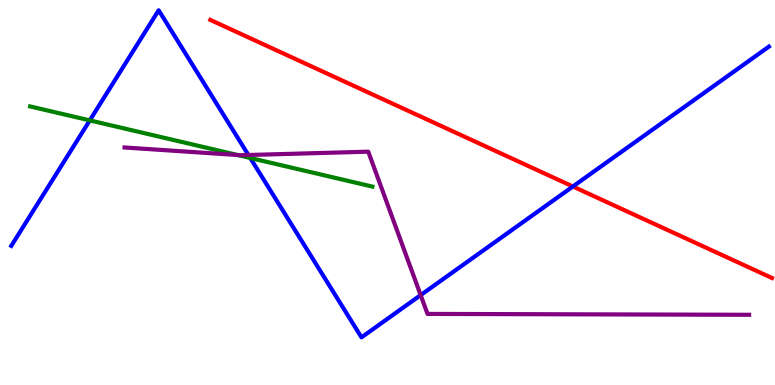[{'lines': ['blue', 'red'], 'intersections': [{'x': 7.39, 'y': 5.16}]}, {'lines': ['green', 'red'], 'intersections': []}, {'lines': ['purple', 'red'], 'intersections': []}, {'lines': ['blue', 'green'], 'intersections': [{'x': 1.16, 'y': 6.87}, {'x': 3.23, 'y': 5.9}]}, {'lines': ['blue', 'purple'], 'intersections': [{'x': 3.21, 'y': 5.97}, {'x': 5.43, 'y': 2.33}]}, {'lines': ['green', 'purple'], 'intersections': [{'x': 3.07, 'y': 5.97}]}]